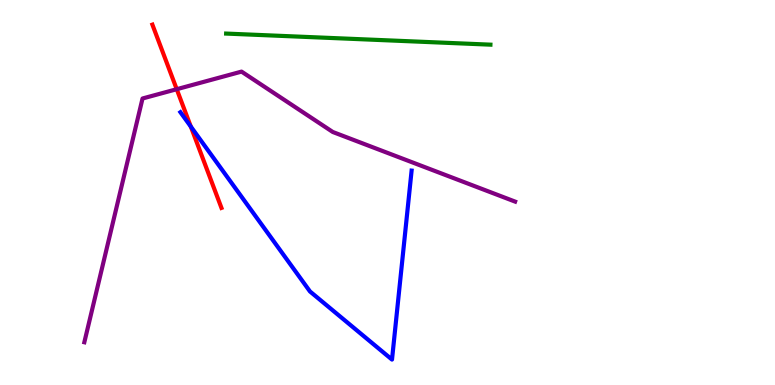[{'lines': ['blue', 'red'], 'intersections': [{'x': 2.46, 'y': 6.71}]}, {'lines': ['green', 'red'], 'intersections': []}, {'lines': ['purple', 'red'], 'intersections': [{'x': 2.28, 'y': 7.68}]}, {'lines': ['blue', 'green'], 'intersections': []}, {'lines': ['blue', 'purple'], 'intersections': []}, {'lines': ['green', 'purple'], 'intersections': []}]